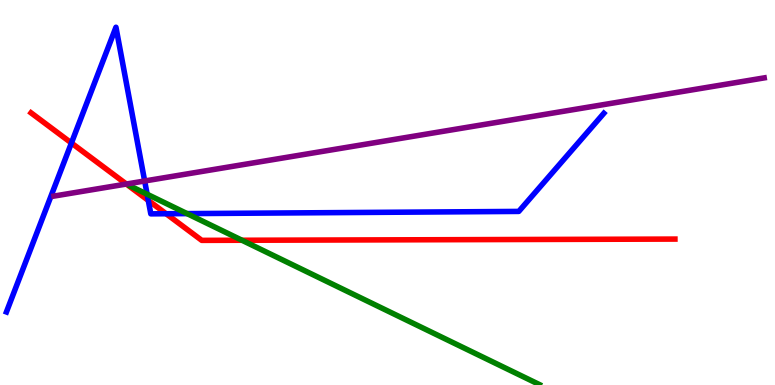[{'lines': ['blue', 'red'], 'intersections': [{'x': 0.922, 'y': 6.29}, {'x': 1.91, 'y': 4.79}, {'x': 2.14, 'y': 4.45}]}, {'lines': ['green', 'red'], 'intersections': [{'x': 3.12, 'y': 3.76}]}, {'lines': ['purple', 'red'], 'intersections': [{'x': 1.63, 'y': 5.22}]}, {'lines': ['blue', 'green'], 'intersections': [{'x': 1.9, 'y': 4.95}, {'x': 2.41, 'y': 4.45}]}, {'lines': ['blue', 'purple'], 'intersections': [{'x': 1.87, 'y': 5.3}]}, {'lines': ['green', 'purple'], 'intersections': []}]